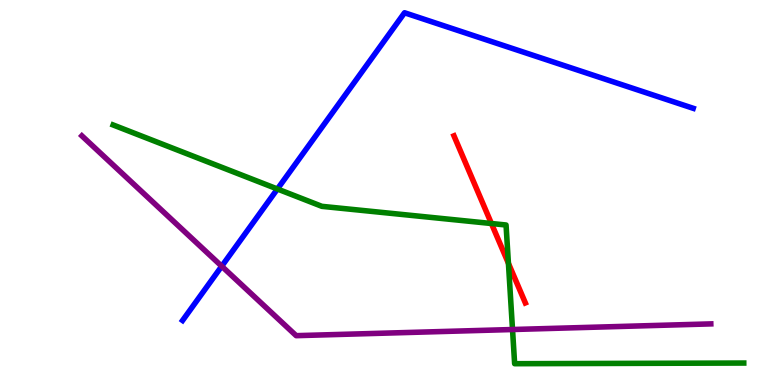[{'lines': ['blue', 'red'], 'intersections': []}, {'lines': ['green', 'red'], 'intersections': [{'x': 6.34, 'y': 4.19}, {'x': 6.56, 'y': 3.16}]}, {'lines': ['purple', 'red'], 'intersections': []}, {'lines': ['blue', 'green'], 'intersections': [{'x': 3.58, 'y': 5.09}]}, {'lines': ['blue', 'purple'], 'intersections': [{'x': 2.86, 'y': 3.09}]}, {'lines': ['green', 'purple'], 'intersections': [{'x': 6.61, 'y': 1.44}]}]